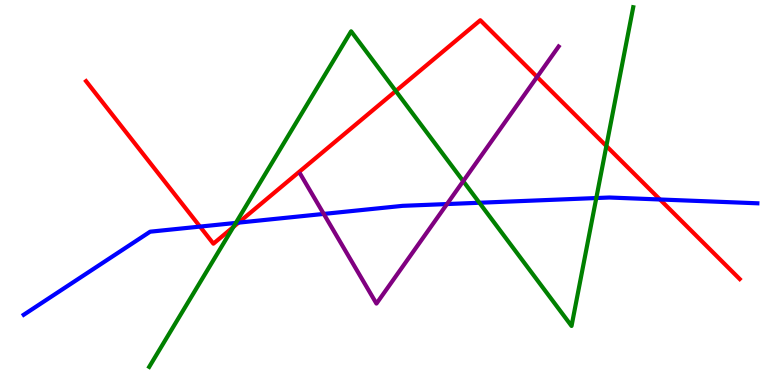[{'lines': ['blue', 'red'], 'intersections': [{'x': 2.58, 'y': 4.11}, {'x': 3.08, 'y': 4.22}, {'x': 8.52, 'y': 4.82}]}, {'lines': ['green', 'red'], 'intersections': [{'x': 3.01, 'y': 4.11}, {'x': 5.11, 'y': 7.64}, {'x': 7.82, 'y': 6.21}]}, {'lines': ['purple', 'red'], 'intersections': [{'x': 6.93, 'y': 8.0}]}, {'lines': ['blue', 'green'], 'intersections': [{'x': 3.04, 'y': 4.21}, {'x': 6.19, 'y': 4.73}, {'x': 7.69, 'y': 4.86}]}, {'lines': ['blue', 'purple'], 'intersections': [{'x': 4.18, 'y': 4.44}, {'x': 5.77, 'y': 4.7}]}, {'lines': ['green', 'purple'], 'intersections': [{'x': 5.98, 'y': 5.29}]}]